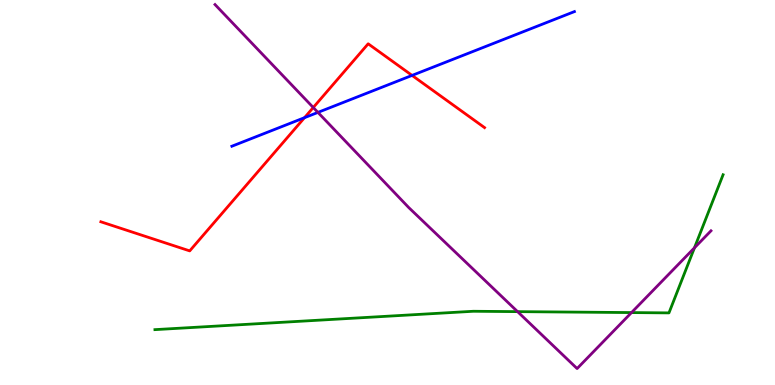[{'lines': ['blue', 'red'], 'intersections': [{'x': 3.93, 'y': 6.94}, {'x': 5.32, 'y': 8.04}]}, {'lines': ['green', 'red'], 'intersections': []}, {'lines': ['purple', 'red'], 'intersections': [{'x': 4.04, 'y': 7.21}]}, {'lines': ['blue', 'green'], 'intersections': []}, {'lines': ['blue', 'purple'], 'intersections': [{'x': 4.1, 'y': 7.08}]}, {'lines': ['green', 'purple'], 'intersections': [{'x': 6.68, 'y': 1.91}, {'x': 8.15, 'y': 1.88}, {'x': 8.96, 'y': 3.56}]}]